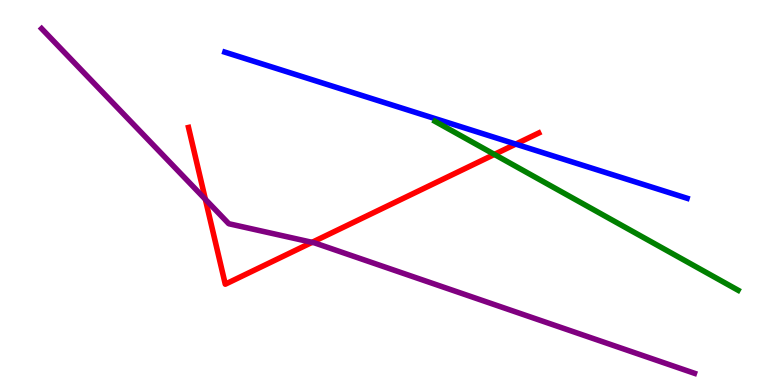[{'lines': ['blue', 'red'], 'intersections': [{'x': 6.65, 'y': 6.26}]}, {'lines': ['green', 'red'], 'intersections': [{'x': 6.38, 'y': 5.99}]}, {'lines': ['purple', 'red'], 'intersections': [{'x': 2.65, 'y': 4.82}, {'x': 4.03, 'y': 3.71}]}, {'lines': ['blue', 'green'], 'intersections': []}, {'lines': ['blue', 'purple'], 'intersections': []}, {'lines': ['green', 'purple'], 'intersections': []}]